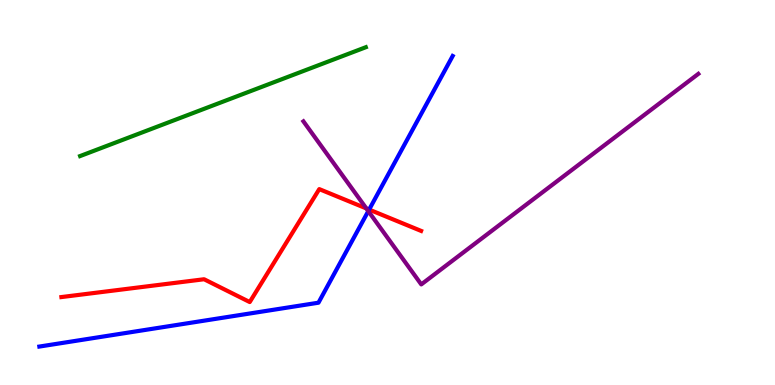[{'lines': ['blue', 'red'], 'intersections': [{'x': 4.76, 'y': 4.56}]}, {'lines': ['green', 'red'], 'intersections': []}, {'lines': ['purple', 'red'], 'intersections': [{'x': 4.73, 'y': 4.59}]}, {'lines': ['blue', 'green'], 'intersections': []}, {'lines': ['blue', 'purple'], 'intersections': [{'x': 4.75, 'y': 4.52}]}, {'lines': ['green', 'purple'], 'intersections': []}]